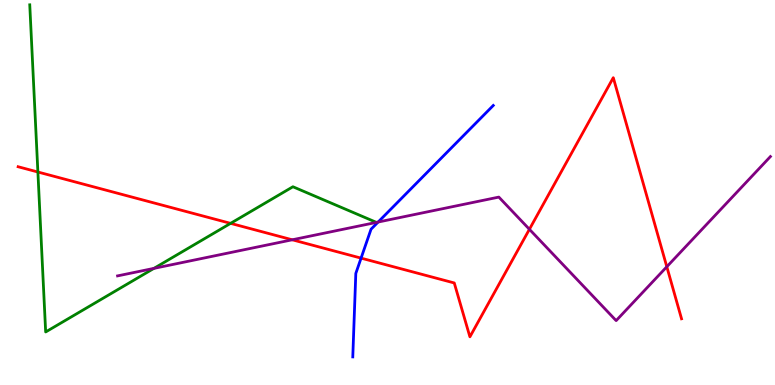[{'lines': ['blue', 'red'], 'intersections': [{'x': 4.66, 'y': 3.3}]}, {'lines': ['green', 'red'], 'intersections': [{'x': 0.489, 'y': 5.53}, {'x': 2.98, 'y': 4.2}]}, {'lines': ['purple', 'red'], 'intersections': [{'x': 3.77, 'y': 3.77}, {'x': 6.83, 'y': 4.04}, {'x': 8.6, 'y': 3.07}]}, {'lines': ['blue', 'green'], 'intersections': []}, {'lines': ['blue', 'purple'], 'intersections': [{'x': 4.88, 'y': 4.23}]}, {'lines': ['green', 'purple'], 'intersections': [{'x': 1.99, 'y': 3.03}]}]